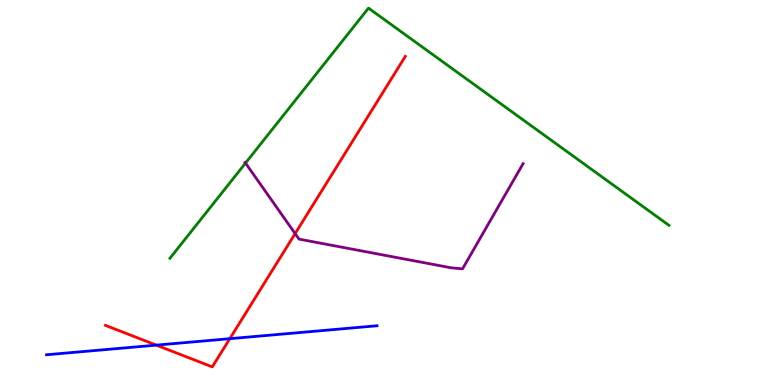[{'lines': ['blue', 'red'], 'intersections': [{'x': 2.02, 'y': 1.04}, {'x': 2.97, 'y': 1.2}]}, {'lines': ['green', 'red'], 'intersections': []}, {'lines': ['purple', 'red'], 'intersections': [{'x': 3.81, 'y': 3.93}]}, {'lines': ['blue', 'green'], 'intersections': []}, {'lines': ['blue', 'purple'], 'intersections': []}, {'lines': ['green', 'purple'], 'intersections': [{'x': 3.17, 'y': 5.76}]}]